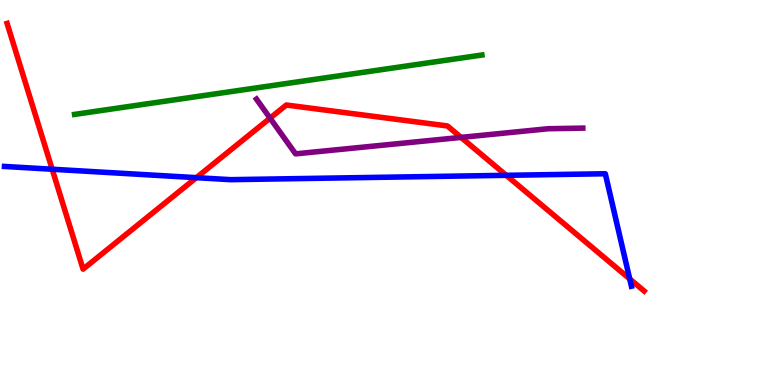[{'lines': ['blue', 'red'], 'intersections': [{'x': 0.673, 'y': 5.6}, {'x': 2.53, 'y': 5.39}, {'x': 6.53, 'y': 5.45}, {'x': 8.13, 'y': 2.76}]}, {'lines': ['green', 'red'], 'intersections': []}, {'lines': ['purple', 'red'], 'intersections': [{'x': 3.48, 'y': 6.93}, {'x': 5.95, 'y': 6.43}]}, {'lines': ['blue', 'green'], 'intersections': []}, {'lines': ['blue', 'purple'], 'intersections': []}, {'lines': ['green', 'purple'], 'intersections': []}]